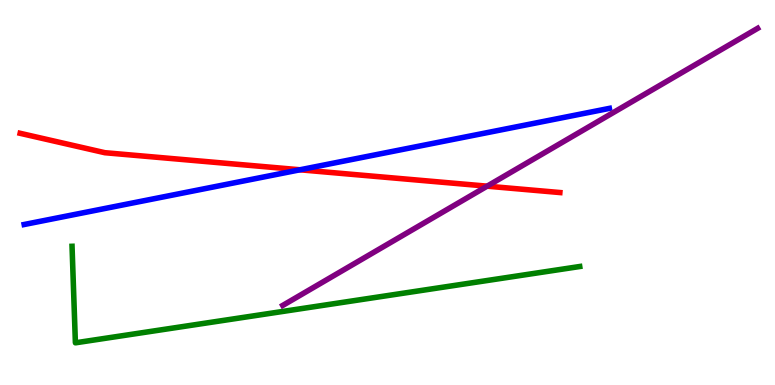[{'lines': ['blue', 'red'], 'intersections': [{'x': 3.87, 'y': 5.59}]}, {'lines': ['green', 'red'], 'intersections': []}, {'lines': ['purple', 'red'], 'intersections': [{'x': 6.29, 'y': 5.16}]}, {'lines': ['blue', 'green'], 'intersections': []}, {'lines': ['blue', 'purple'], 'intersections': []}, {'lines': ['green', 'purple'], 'intersections': []}]